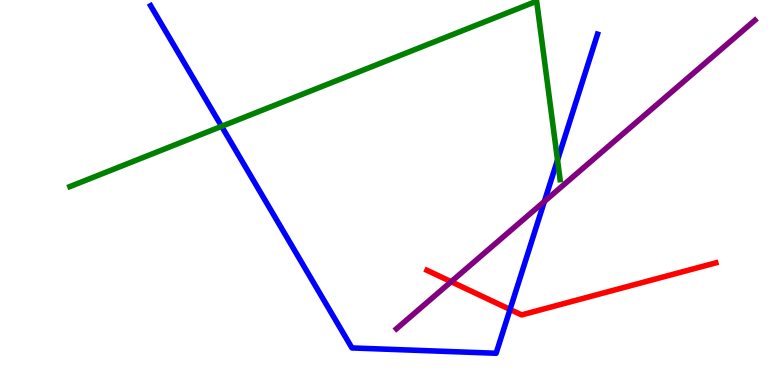[{'lines': ['blue', 'red'], 'intersections': [{'x': 6.58, 'y': 1.96}]}, {'lines': ['green', 'red'], 'intersections': []}, {'lines': ['purple', 'red'], 'intersections': [{'x': 5.82, 'y': 2.68}]}, {'lines': ['blue', 'green'], 'intersections': [{'x': 2.86, 'y': 6.72}, {'x': 7.19, 'y': 5.84}]}, {'lines': ['blue', 'purple'], 'intersections': [{'x': 7.02, 'y': 4.77}]}, {'lines': ['green', 'purple'], 'intersections': []}]